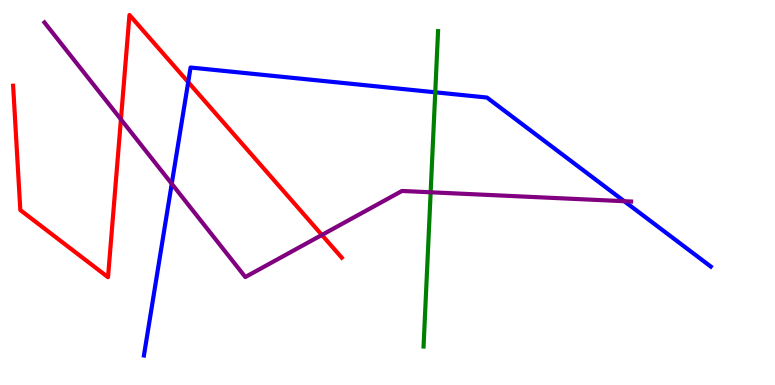[{'lines': ['blue', 'red'], 'intersections': [{'x': 2.43, 'y': 7.87}]}, {'lines': ['green', 'red'], 'intersections': []}, {'lines': ['purple', 'red'], 'intersections': [{'x': 1.56, 'y': 6.9}, {'x': 4.15, 'y': 3.9}]}, {'lines': ['blue', 'green'], 'intersections': [{'x': 5.62, 'y': 7.6}]}, {'lines': ['blue', 'purple'], 'intersections': [{'x': 2.22, 'y': 5.23}, {'x': 8.05, 'y': 4.77}]}, {'lines': ['green', 'purple'], 'intersections': [{'x': 5.56, 'y': 5.01}]}]